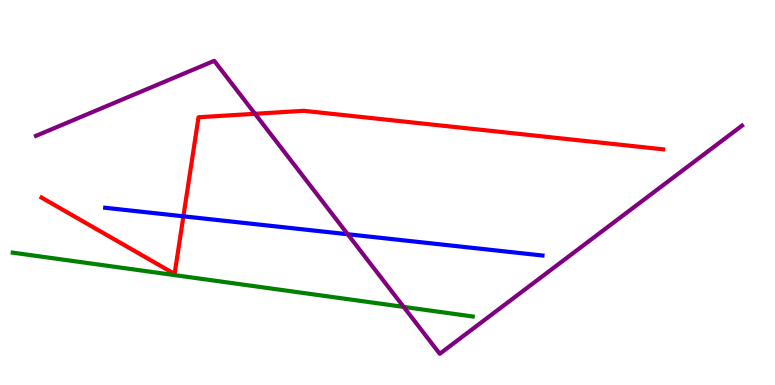[{'lines': ['blue', 'red'], 'intersections': [{'x': 2.37, 'y': 4.38}]}, {'lines': ['green', 'red'], 'intersections': []}, {'lines': ['purple', 'red'], 'intersections': [{'x': 3.29, 'y': 7.04}]}, {'lines': ['blue', 'green'], 'intersections': []}, {'lines': ['blue', 'purple'], 'intersections': [{'x': 4.49, 'y': 3.92}]}, {'lines': ['green', 'purple'], 'intersections': [{'x': 5.21, 'y': 2.03}]}]